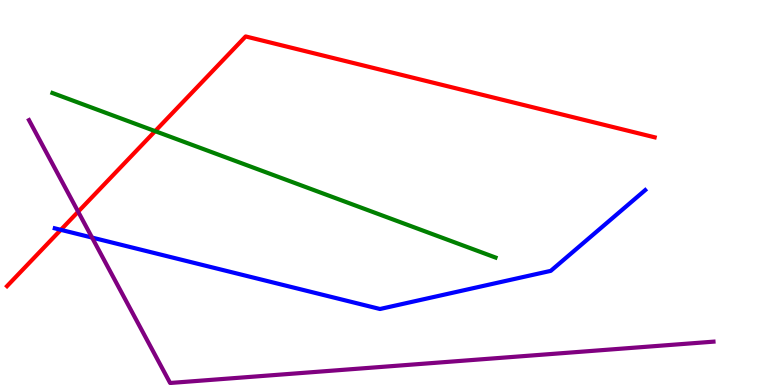[{'lines': ['blue', 'red'], 'intersections': [{'x': 0.785, 'y': 4.03}]}, {'lines': ['green', 'red'], 'intersections': [{'x': 2.0, 'y': 6.59}]}, {'lines': ['purple', 'red'], 'intersections': [{'x': 1.01, 'y': 4.5}]}, {'lines': ['blue', 'green'], 'intersections': []}, {'lines': ['blue', 'purple'], 'intersections': [{'x': 1.19, 'y': 3.83}]}, {'lines': ['green', 'purple'], 'intersections': []}]